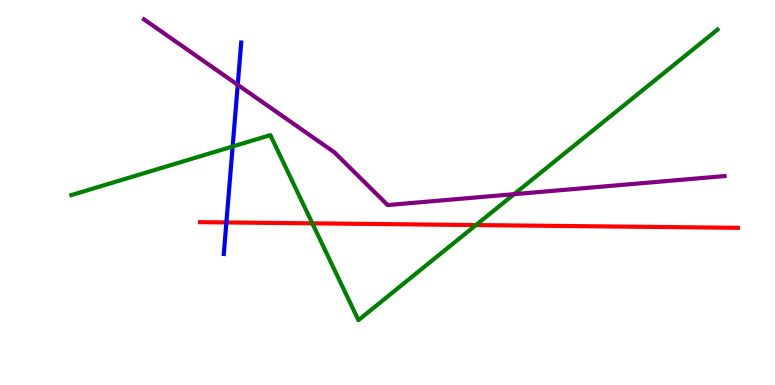[{'lines': ['blue', 'red'], 'intersections': [{'x': 2.92, 'y': 4.22}]}, {'lines': ['green', 'red'], 'intersections': [{'x': 4.03, 'y': 4.2}, {'x': 6.14, 'y': 4.15}]}, {'lines': ['purple', 'red'], 'intersections': []}, {'lines': ['blue', 'green'], 'intersections': [{'x': 3.0, 'y': 6.19}]}, {'lines': ['blue', 'purple'], 'intersections': [{'x': 3.07, 'y': 7.8}]}, {'lines': ['green', 'purple'], 'intersections': [{'x': 6.63, 'y': 4.96}]}]